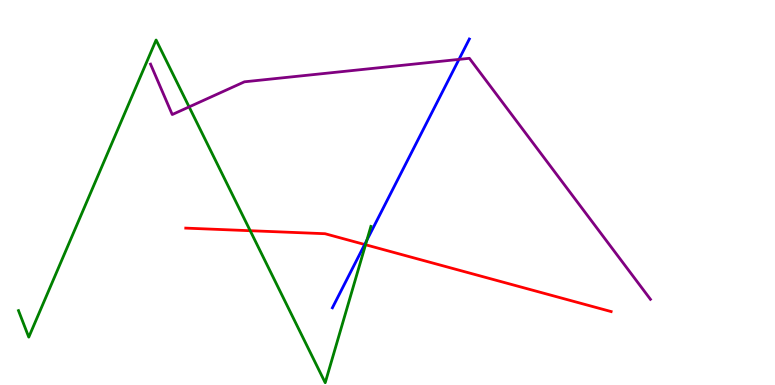[{'lines': ['blue', 'red'], 'intersections': [{'x': 4.71, 'y': 3.65}]}, {'lines': ['green', 'red'], 'intersections': [{'x': 3.23, 'y': 4.01}, {'x': 4.72, 'y': 3.64}]}, {'lines': ['purple', 'red'], 'intersections': []}, {'lines': ['blue', 'green'], 'intersections': [{'x': 4.73, 'y': 3.76}]}, {'lines': ['blue', 'purple'], 'intersections': [{'x': 5.92, 'y': 8.46}]}, {'lines': ['green', 'purple'], 'intersections': [{'x': 2.44, 'y': 7.22}]}]